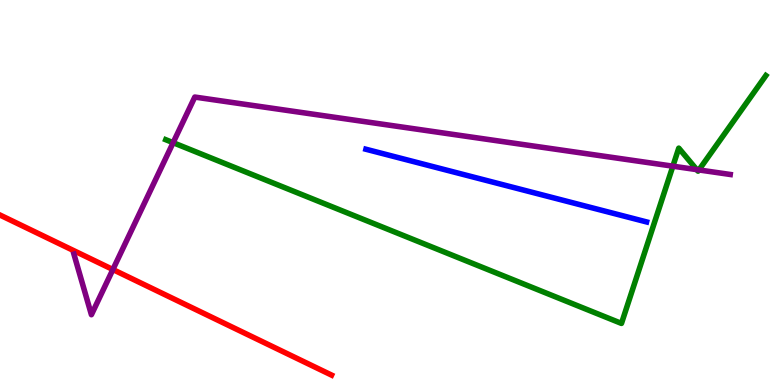[{'lines': ['blue', 'red'], 'intersections': []}, {'lines': ['green', 'red'], 'intersections': []}, {'lines': ['purple', 'red'], 'intersections': [{'x': 1.46, 'y': 3.0}]}, {'lines': ['blue', 'green'], 'intersections': []}, {'lines': ['blue', 'purple'], 'intersections': []}, {'lines': ['green', 'purple'], 'intersections': [{'x': 2.23, 'y': 6.29}, {'x': 8.68, 'y': 5.68}, {'x': 8.99, 'y': 5.59}, {'x': 9.02, 'y': 5.59}]}]